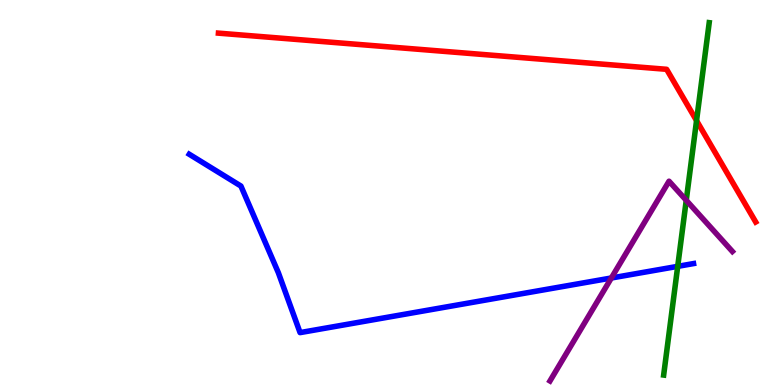[{'lines': ['blue', 'red'], 'intersections': []}, {'lines': ['green', 'red'], 'intersections': [{'x': 8.99, 'y': 6.87}]}, {'lines': ['purple', 'red'], 'intersections': []}, {'lines': ['blue', 'green'], 'intersections': [{'x': 8.74, 'y': 3.08}]}, {'lines': ['blue', 'purple'], 'intersections': [{'x': 7.89, 'y': 2.78}]}, {'lines': ['green', 'purple'], 'intersections': [{'x': 8.85, 'y': 4.8}]}]